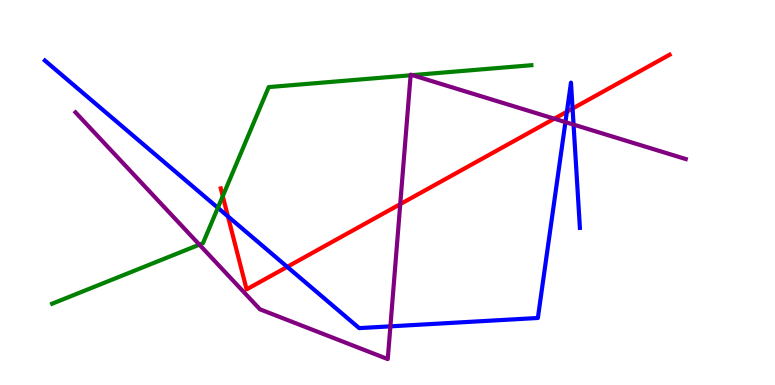[{'lines': ['blue', 'red'], 'intersections': [{'x': 2.94, 'y': 4.38}, {'x': 3.71, 'y': 3.07}, {'x': 7.31, 'y': 7.1}, {'x': 7.39, 'y': 7.18}]}, {'lines': ['green', 'red'], 'intersections': [{'x': 2.87, 'y': 4.9}]}, {'lines': ['purple', 'red'], 'intersections': [{'x': 5.16, 'y': 4.7}, {'x': 7.15, 'y': 6.92}]}, {'lines': ['blue', 'green'], 'intersections': [{'x': 2.81, 'y': 4.6}]}, {'lines': ['blue', 'purple'], 'intersections': [{'x': 5.04, 'y': 1.52}, {'x': 7.3, 'y': 6.83}, {'x': 7.4, 'y': 6.76}]}, {'lines': ['green', 'purple'], 'intersections': [{'x': 2.57, 'y': 3.65}, {'x': 5.3, 'y': 8.04}, {'x': 5.32, 'y': 8.05}]}]